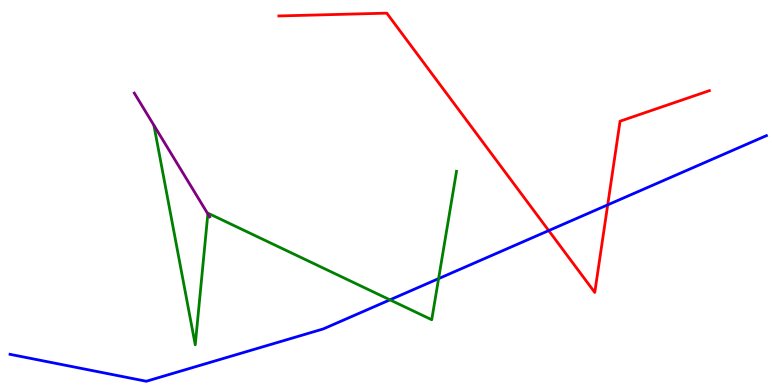[{'lines': ['blue', 'red'], 'intersections': [{'x': 7.08, 'y': 4.01}, {'x': 7.84, 'y': 4.68}]}, {'lines': ['green', 'red'], 'intersections': []}, {'lines': ['purple', 'red'], 'intersections': []}, {'lines': ['blue', 'green'], 'intersections': [{'x': 5.03, 'y': 2.21}, {'x': 5.66, 'y': 2.76}]}, {'lines': ['blue', 'purple'], 'intersections': []}, {'lines': ['green', 'purple'], 'intersections': [{'x': 2.68, 'y': 4.44}]}]